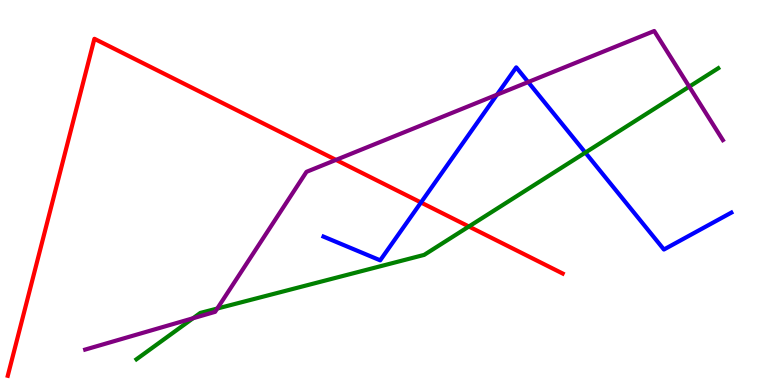[{'lines': ['blue', 'red'], 'intersections': [{'x': 5.43, 'y': 4.74}]}, {'lines': ['green', 'red'], 'intersections': [{'x': 6.05, 'y': 4.12}]}, {'lines': ['purple', 'red'], 'intersections': [{'x': 4.34, 'y': 5.85}]}, {'lines': ['blue', 'green'], 'intersections': [{'x': 7.55, 'y': 6.04}]}, {'lines': ['blue', 'purple'], 'intersections': [{'x': 6.41, 'y': 7.54}, {'x': 6.81, 'y': 7.87}]}, {'lines': ['green', 'purple'], 'intersections': [{'x': 2.49, 'y': 1.73}, {'x': 2.8, 'y': 1.99}, {'x': 8.89, 'y': 7.75}]}]